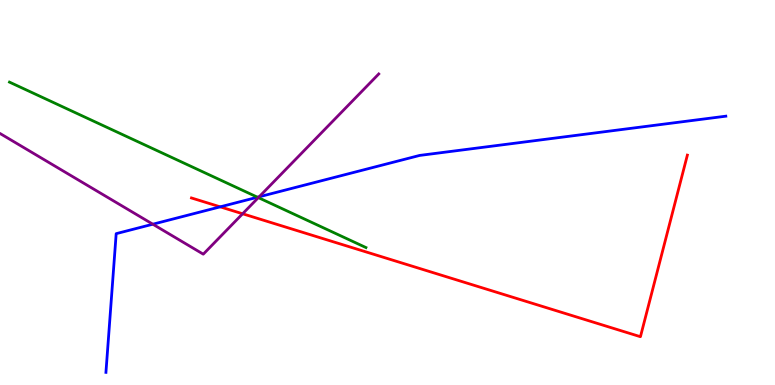[{'lines': ['blue', 'red'], 'intersections': [{'x': 2.84, 'y': 4.63}]}, {'lines': ['green', 'red'], 'intersections': []}, {'lines': ['purple', 'red'], 'intersections': [{'x': 3.13, 'y': 4.45}]}, {'lines': ['blue', 'green'], 'intersections': [{'x': 3.32, 'y': 4.88}]}, {'lines': ['blue', 'purple'], 'intersections': [{'x': 1.97, 'y': 4.18}, {'x': 3.34, 'y': 4.89}]}, {'lines': ['green', 'purple'], 'intersections': [{'x': 3.33, 'y': 4.87}]}]